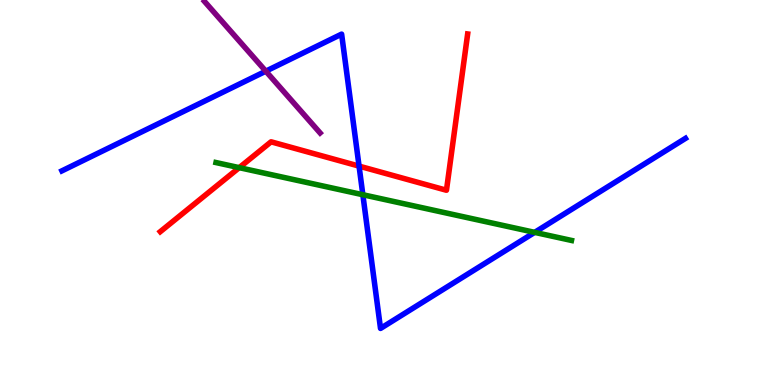[{'lines': ['blue', 'red'], 'intersections': [{'x': 4.63, 'y': 5.69}]}, {'lines': ['green', 'red'], 'intersections': [{'x': 3.09, 'y': 5.65}]}, {'lines': ['purple', 'red'], 'intersections': []}, {'lines': ['blue', 'green'], 'intersections': [{'x': 4.68, 'y': 4.94}, {'x': 6.9, 'y': 3.96}]}, {'lines': ['blue', 'purple'], 'intersections': [{'x': 3.43, 'y': 8.15}]}, {'lines': ['green', 'purple'], 'intersections': []}]